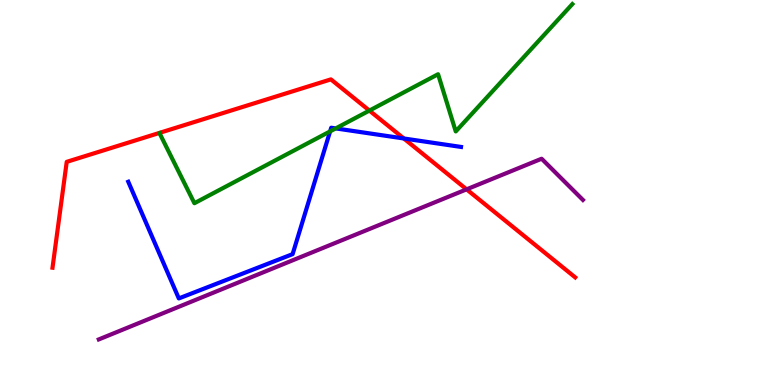[{'lines': ['blue', 'red'], 'intersections': [{'x': 5.21, 'y': 6.4}]}, {'lines': ['green', 'red'], 'intersections': [{'x': 4.77, 'y': 7.13}]}, {'lines': ['purple', 'red'], 'intersections': [{'x': 6.02, 'y': 5.08}]}, {'lines': ['blue', 'green'], 'intersections': [{'x': 4.26, 'y': 6.59}, {'x': 4.33, 'y': 6.66}]}, {'lines': ['blue', 'purple'], 'intersections': []}, {'lines': ['green', 'purple'], 'intersections': []}]